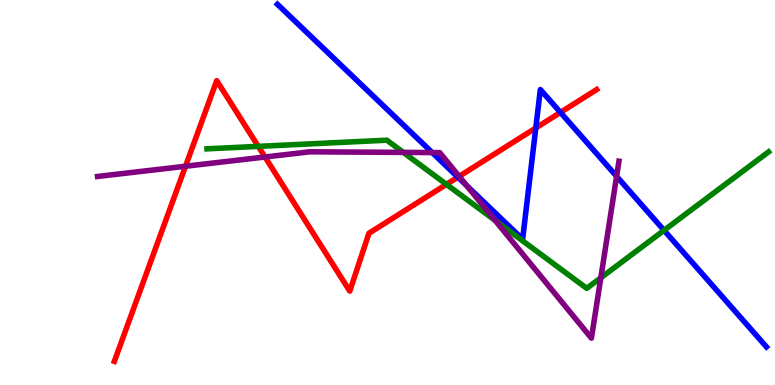[{'lines': ['blue', 'red'], 'intersections': [{'x': 5.91, 'y': 5.4}, {'x': 6.91, 'y': 6.68}, {'x': 7.23, 'y': 7.08}]}, {'lines': ['green', 'red'], 'intersections': [{'x': 3.33, 'y': 6.2}, {'x': 5.76, 'y': 5.21}]}, {'lines': ['purple', 'red'], 'intersections': [{'x': 2.39, 'y': 5.68}, {'x': 3.42, 'y': 5.92}, {'x': 5.92, 'y': 5.42}]}, {'lines': ['blue', 'green'], 'intersections': [{'x': 8.57, 'y': 4.02}]}, {'lines': ['blue', 'purple'], 'intersections': [{'x': 5.58, 'y': 6.04}, {'x': 6.02, 'y': 5.18}, {'x': 7.96, 'y': 5.42}]}, {'lines': ['green', 'purple'], 'intersections': [{'x': 5.2, 'y': 6.04}, {'x': 6.39, 'y': 4.27}, {'x': 7.75, 'y': 2.78}]}]